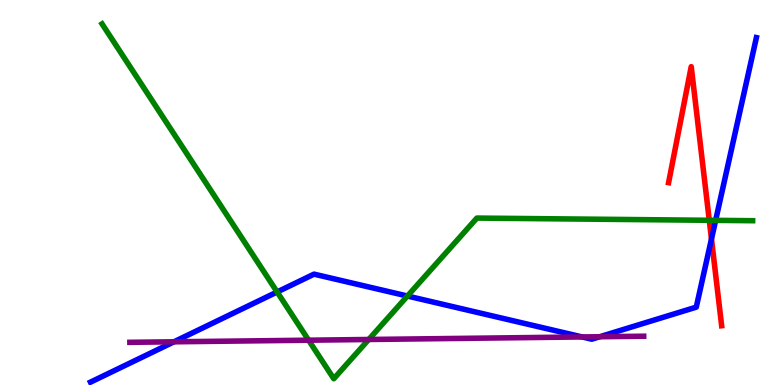[{'lines': ['blue', 'red'], 'intersections': [{'x': 9.18, 'y': 3.79}]}, {'lines': ['green', 'red'], 'intersections': [{'x': 9.15, 'y': 4.28}]}, {'lines': ['purple', 'red'], 'intersections': []}, {'lines': ['blue', 'green'], 'intersections': [{'x': 3.58, 'y': 2.42}, {'x': 5.26, 'y': 2.31}, {'x': 9.23, 'y': 4.28}]}, {'lines': ['blue', 'purple'], 'intersections': [{'x': 2.25, 'y': 1.12}, {'x': 7.51, 'y': 1.25}, {'x': 7.74, 'y': 1.25}]}, {'lines': ['green', 'purple'], 'intersections': [{'x': 3.98, 'y': 1.16}, {'x': 4.76, 'y': 1.18}]}]